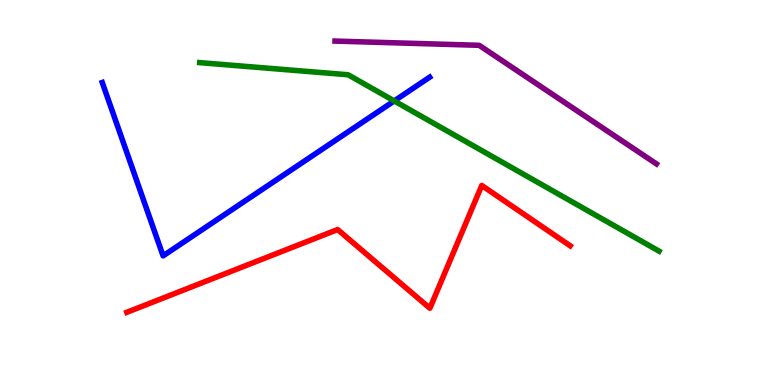[{'lines': ['blue', 'red'], 'intersections': []}, {'lines': ['green', 'red'], 'intersections': []}, {'lines': ['purple', 'red'], 'intersections': []}, {'lines': ['blue', 'green'], 'intersections': [{'x': 5.09, 'y': 7.38}]}, {'lines': ['blue', 'purple'], 'intersections': []}, {'lines': ['green', 'purple'], 'intersections': []}]